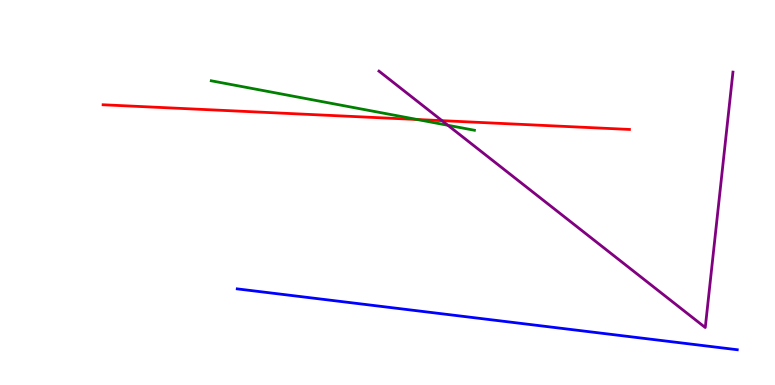[{'lines': ['blue', 'red'], 'intersections': []}, {'lines': ['green', 'red'], 'intersections': [{'x': 5.38, 'y': 6.9}]}, {'lines': ['purple', 'red'], 'intersections': [{'x': 5.7, 'y': 6.87}]}, {'lines': ['blue', 'green'], 'intersections': []}, {'lines': ['blue', 'purple'], 'intersections': []}, {'lines': ['green', 'purple'], 'intersections': [{'x': 5.78, 'y': 6.75}]}]